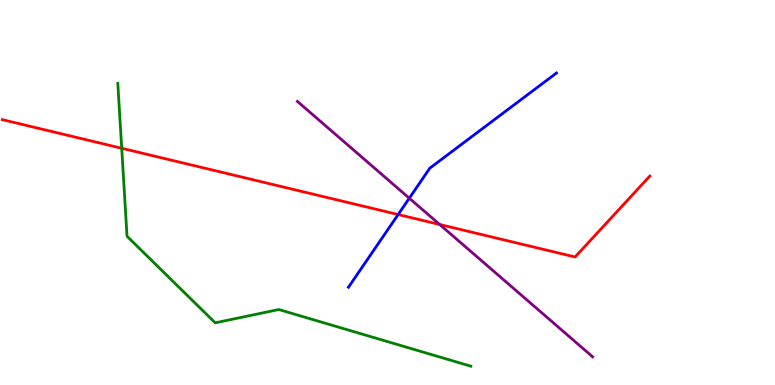[{'lines': ['blue', 'red'], 'intersections': [{'x': 5.14, 'y': 4.43}]}, {'lines': ['green', 'red'], 'intersections': [{'x': 1.57, 'y': 6.15}]}, {'lines': ['purple', 'red'], 'intersections': [{'x': 5.67, 'y': 4.17}]}, {'lines': ['blue', 'green'], 'intersections': []}, {'lines': ['blue', 'purple'], 'intersections': [{'x': 5.28, 'y': 4.85}]}, {'lines': ['green', 'purple'], 'intersections': []}]